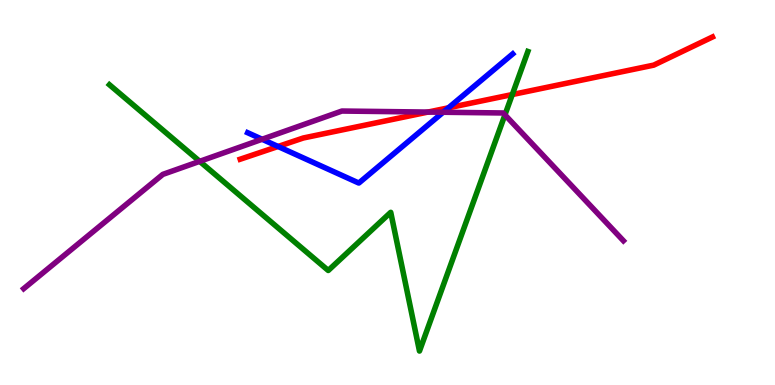[{'lines': ['blue', 'red'], 'intersections': [{'x': 3.59, 'y': 6.2}, {'x': 5.79, 'y': 7.2}]}, {'lines': ['green', 'red'], 'intersections': [{'x': 6.61, 'y': 7.54}]}, {'lines': ['purple', 'red'], 'intersections': [{'x': 5.52, 'y': 7.09}]}, {'lines': ['blue', 'green'], 'intersections': []}, {'lines': ['blue', 'purple'], 'intersections': [{'x': 3.38, 'y': 6.38}, {'x': 5.72, 'y': 7.08}]}, {'lines': ['green', 'purple'], 'intersections': [{'x': 2.58, 'y': 5.81}, {'x': 6.52, 'y': 7.02}]}]